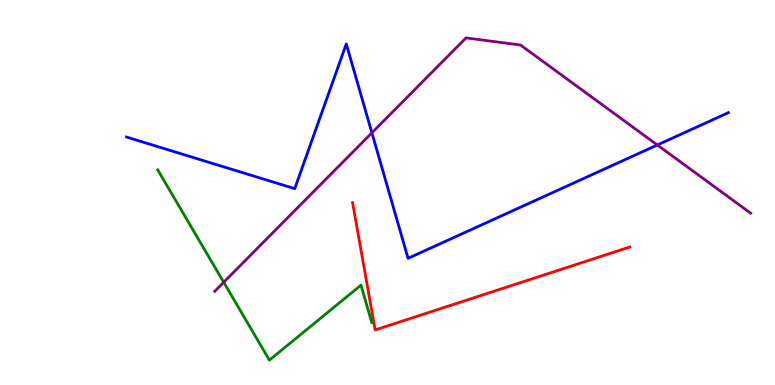[{'lines': ['blue', 'red'], 'intersections': []}, {'lines': ['green', 'red'], 'intersections': []}, {'lines': ['purple', 'red'], 'intersections': []}, {'lines': ['blue', 'green'], 'intersections': []}, {'lines': ['blue', 'purple'], 'intersections': [{'x': 4.8, 'y': 6.55}, {'x': 8.48, 'y': 6.23}]}, {'lines': ['green', 'purple'], 'intersections': [{'x': 2.89, 'y': 2.67}]}]